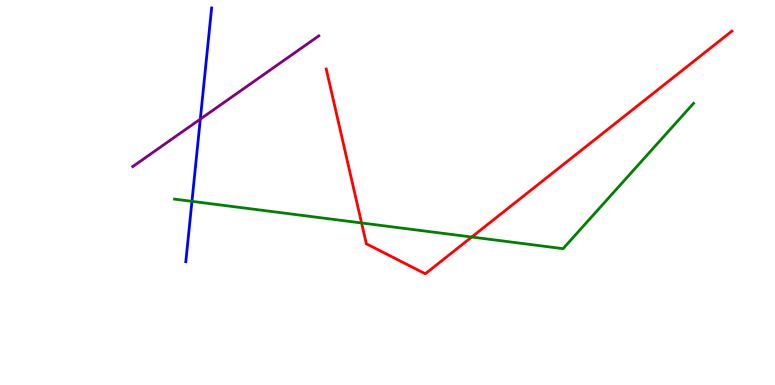[{'lines': ['blue', 'red'], 'intersections': []}, {'lines': ['green', 'red'], 'intersections': [{'x': 4.67, 'y': 4.21}, {'x': 6.09, 'y': 3.84}]}, {'lines': ['purple', 'red'], 'intersections': []}, {'lines': ['blue', 'green'], 'intersections': [{'x': 2.48, 'y': 4.77}]}, {'lines': ['blue', 'purple'], 'intersections': [{'x': 2.58, 'y': 6.91}]}, {'lines': ['green', 'purple'], 'intersections': []}]